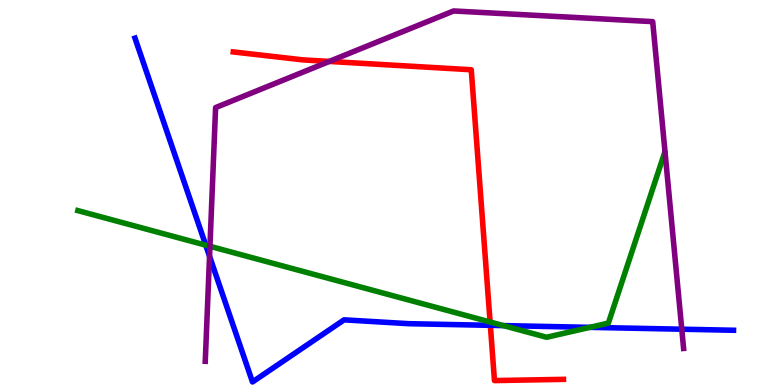[{'lines': ['blue', 'red'], 'intersections': [{'x': 6.33, 'y': 1.55}]}, {'lines': ['green', 'red'], 'intersections': [{'x': 6.32, 'y': 1.64}]}, {'lines': ['purple', 'red'], 'intersections': [{'x': 4.25, 'y': 8.4}]}, {'lines': ['blue', 'green'], 'intersections': [{'x': 2.65, 'y': 3.63}, {'x': 6.5, 'y': 1.54}, {'x': 7.61, 'y': 1.5}]}, {'lines': ['blue', 'purple'], 'intersections': [{'x': 2.7, 'y': 3.34}, {'x': 8.8, 'y': 1.45}]}, {'lines': ['green', 'purple'], 'intersections': [{'x': 2.71, 'y': 3.6}]}]